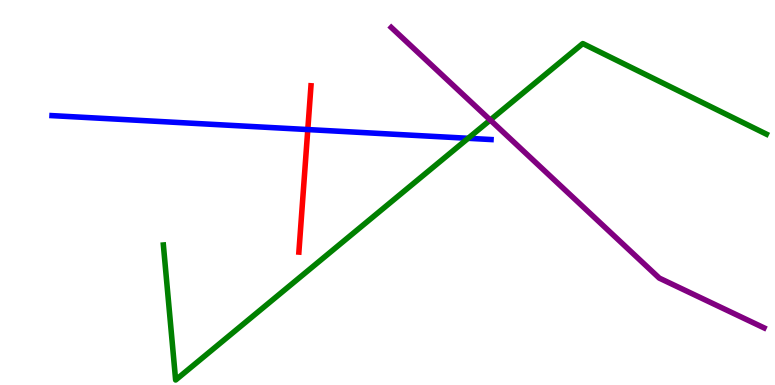[{'lines': ['blue', 'red'], 'intersections': [{'x': 3.97, 'y': 6.63}]}, {'lines': ['green', 'red'], 'intersections': []}, {'lines': ['purple', 'red'], 'intersections': []}, {'lines': ['blue', 'green'], 'intersections': [{'x': 6.04, 'y': 6.41}]}, {'lines': ['blue', 'purple'], 'intersections': []}, {'lines': ['green', 'purple'], 'intersections': [{'x': 6.33, 'y': 6.88}]}]